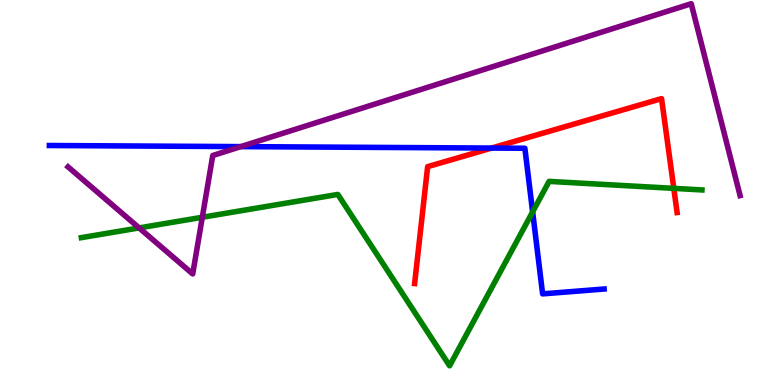[{'lines': ['blue', 'red'], 'intersections': [{'x': 6.34, 'y': 6.15}]}, {'lines': ['green', 'red'], 'intersections': [{'x': 8.69, 'y': 5.11}]}, {'lines': ['purple', 'red'], 'intersections': []}, {'lines': ['blue', 'green'], 'intersections': [{'x': 6.87, 'y': 4.5}]}, {'lines': ['blue', 'purple'], 'intersections': [{'x': 3.11, 'y': 6.19}]}, {'lines': ['green', 'purple'], 'intersections': [{'x': 1.79, 'y': 4.08}, {'x': 2.61, 'y': 4.36}]}]